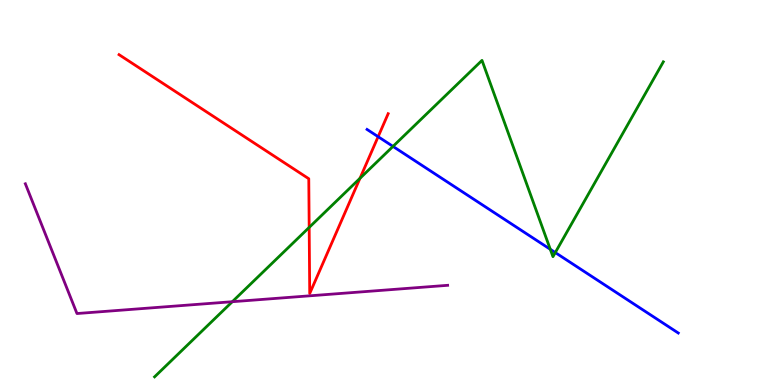[{'lines': ['blue', 'red'], 'intersections': [{'x': 4.88, 'y': 6.45}]}, {'lines': ['green', 'red'], 'intersections': [{'x': 3.99, 'y': 4.09}, {'x': 4.64, 'y': 5.37}]}, {'lines': ['purple', 'red'], 'intersections': []}, {'lines': ['blue', 'green'], 'intersections': [{'x': 5.07, 'y': 6.2}, {'x': 7.1, 'y': 3.52}, {'x': 7.17, 'y': 3.44}]}, {'lines': ['blue', 'purple'], 'intersections': []}, {'lines': ['green', 'purple'], 'intersections': [{'x': 3.0, 'y': 2.16}]}]